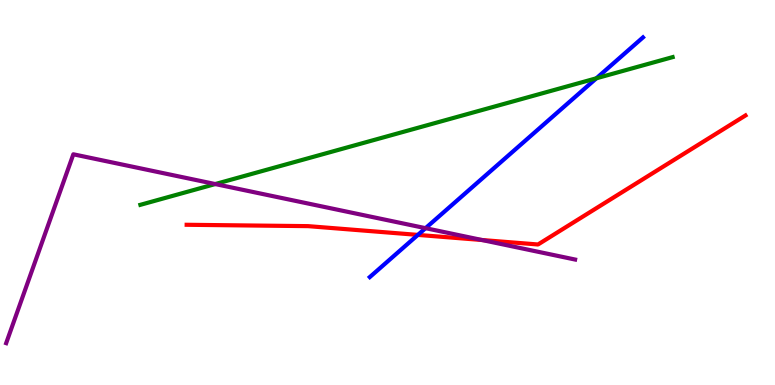[{'lines': ['blue', 'red'], 'intersections': [{'x': 5.39, 'y': 3.9}]}, {'lines': ['green', 'red'], 'intersections': []}, {'lines': ['purple', 'red'], 'intersections': [{'x': 6.22, 'y': 3.77}]}, {'lines': ['blue', 'green'], 'intersections': [{'x': 7.7, 'y': 7.97}]}, {'lines': ['blue', 'purple'], 'intersections': [{'x': 5.49, 'y': 4.07}]}, {'lines': ['green', 'purple'], 'intersections': [{'x': 2.78, 'y': 5.22}]}]